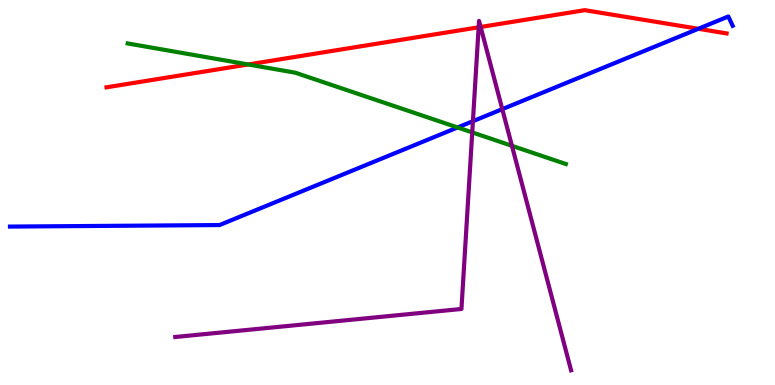[{'lines': ['blue', 'red'], 'intersections': [{'x': 9.01, 'y': 9.25}]}, {'lines': ['green', 'red'], 'intersections': [{'x': 3.2, 'y': 8.33}]}, {'lines': ['purple', 'red'], 'intersections': [{'x': 6.18, 'y': 9.29}, {'x': 6.2, 'y': 9.3}]}, {'lines': ['blue', 'green'], 'intersections': [{'x': 5.9, 'y': 6.69}]}, {'lines': ['blue', 'purple'], 'intersections': [{'x': 6.1, 'y': 6.85}, {'x': 6.48, 'y': 7.16}]}, {'lines': ['green', 'purple'], 'intersections': [{'x': 6.09, 'y': 6.56}, {'x': 6.61, 'y': 6.21}]}]